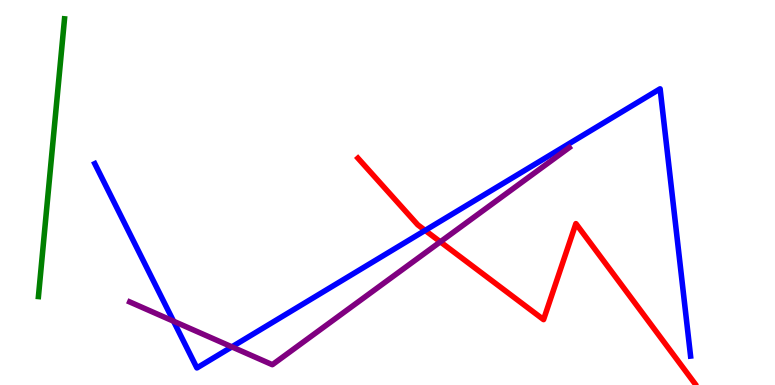[{'lines': ['blue', 'red'], 'intersections': [{'x': 5.49, 'y': 4.02}]}, {'lines': ['green', 'red'], 'intersections': []}, {'lines': ['purple', 'red'], 'intersections': [{'x': 5.68, 'y': 3.72}]}, {'lines': ['blue', 'green'], 'intersections': []}, {'lines': ['blue', 'purple'], 'intersections': [{'x': 2.24, 'y': 1.66}, {'x': 2.99, 'y': 0.99}]}, {'lines': ['green', 'purple'], 'intersections': []}]